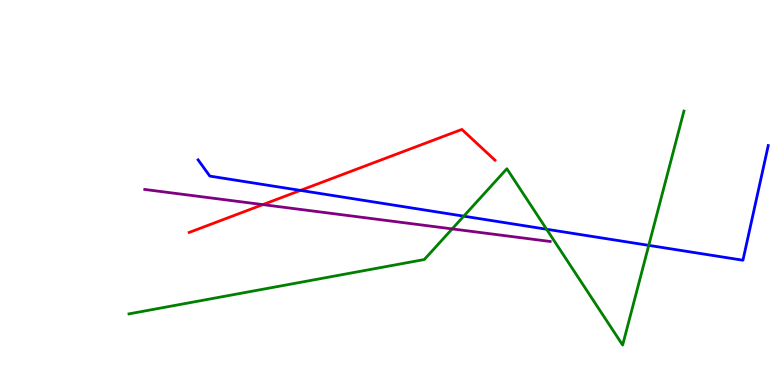[{'lines': ['blue', 'red'], 'intersections': [{'x': 3.88, 'y': 5.05}]}, {'lines': ['green', 'red'], 'intersections': []}, {'lines': ['purple', 'red'], 'intersections': [{'x': 3.39, 'y': 4.69}]}, {'lines': ['blue', 'green'], 'intersections': [{'x': 5.98, 'y': 4.39}, {'x': 7.05, 'y': 4.05}, {'x': 8.37, 'y': 3.63}]}, {'lines': ['blue', 'purple'], 'intersections': []}, {'lines': ['green', 'purple'], 'intersections': [{'x': 5.83, 'y': 4.05}]}]